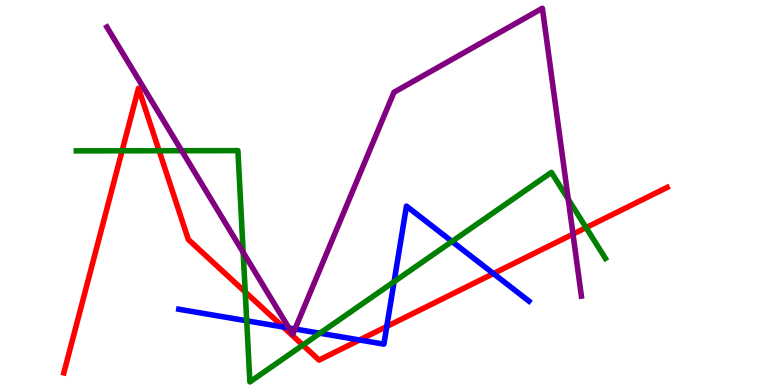[{'lines': ['blue', 'red'], 'intersections': [{'x': 3.65, 'y': 1.51}, {'x': 4.64, 'y': 1.17}, {'x': 4.99, 'y': 1.52}, {'x': 6.37, 'y': 2.89}]}, {'lines': ['green', 'red'], 'intersections': [{'x': 1.58, 'y': 6.08}, {'x': 2.05, 'y': 6.08}, {'x': 3.16, 'y': 2.42}, {'x': 3.91, 'y': 1.04}, {'x': 7.56, 'y': 4.09}]}, {'lines': ['purple', 'red'], 'intersections': [{'x': 7.39, 'y': 3.92}]}, {'lines': ['blue', 'green'], 'intersections': [{'x': 3.18, 'y': 1.67}, {'x': 4.13, 'y': 1.34}, {'x': 5.09, 'y': 2.68}, {'x': 5.83, 'y': 3.73}]}, {'lines': ['blue', 'purple'], 'intersections': [{'x': 3.73, 'y': 1.48}, {'x': 3.81, 'y': 1.45}]}, {'lines': ['green', 'purple'], 'intersections': [{'x': 2.34, 'y': 6.09}, {'x': 3.14, 'y': 3.44}, {'x': 7.33, 'y': 4.82}]}]